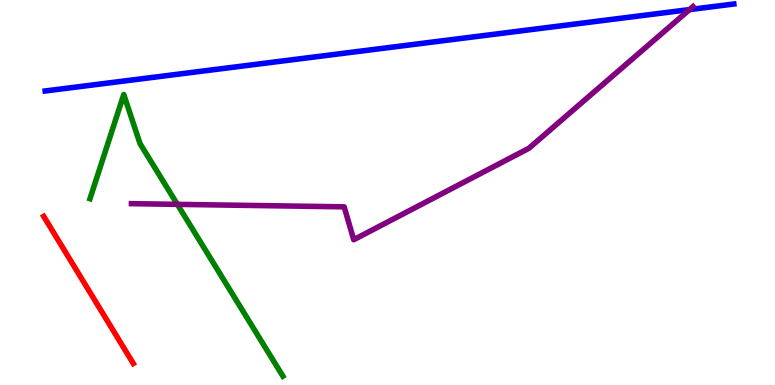[{'lines': ['blue', 'red'], 'intersections': []}, {'lines': ['green', 'red'], 'intersections': []}, {'lines': ['purple', 'red'], 'intersections': []}, {'lines': ['blue', 'green'], 'intersections': []}, {'lines': ['blue', 'purple'], 'intersections': [{'x': 8.9, 'y': 9.75}]}, {'lines': ['green', 'purple'], 'intersections': [{'x': 2.29, 'y': 4.69}]}]